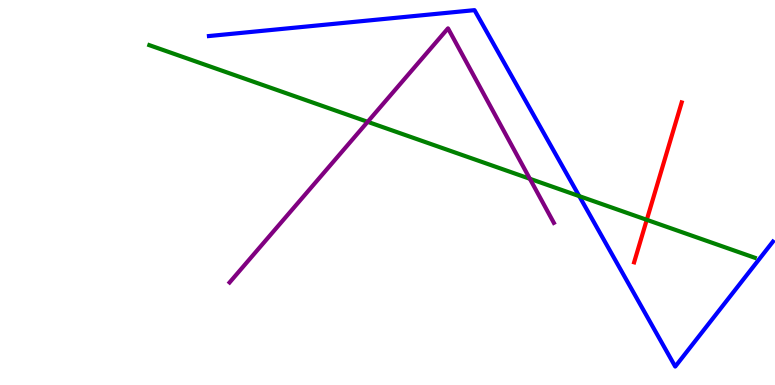[{'lines': ['blue', 'red'], 'intersections': []}, {'lines': ['green', 'red'], 'intersections': [{'x': 8.35, 'y': 4.29}]}, {'lines': ['purple', 'red'], 'intersections': []}, {'lines': ['blue', 'green'], 'intersections': [{'x': 7.47, 'y': 4.91}]}, {'lines': ['blue', 'purple'], 'intersections': []}, {'lines': ['green', 'purple'], 'intersections': [{'x': 4.74, 'y': 6.84}, {'x': 6.84, 'y': 5.36}]}]